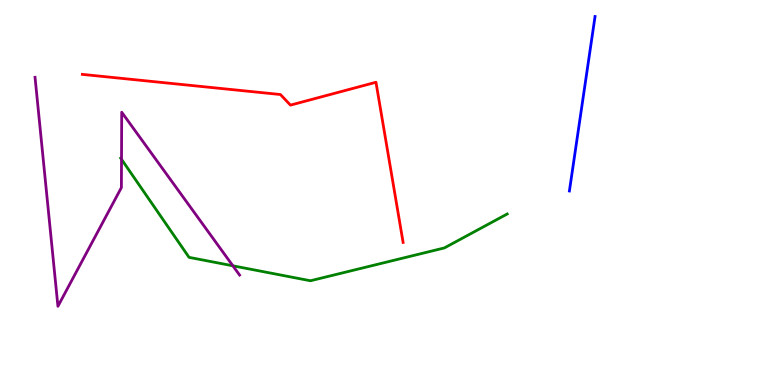[{'lines': ['blue', 'red'], 'intersections': []}, {'lines': ['green', 'red'], 'intersections': []}, {'lines': ['purple', 'red'], 'intersections': []}, {'lines': ['blue', 'green'], 'intersections': []}, {'lines': ['blue', 'purple'], 'intersections': []}, {'lines': ['green', 'purple'], 'intersections': [{'x': 1.57, 'y': 5.86}, {'x': 3.0, 'y': 3.1}]}]